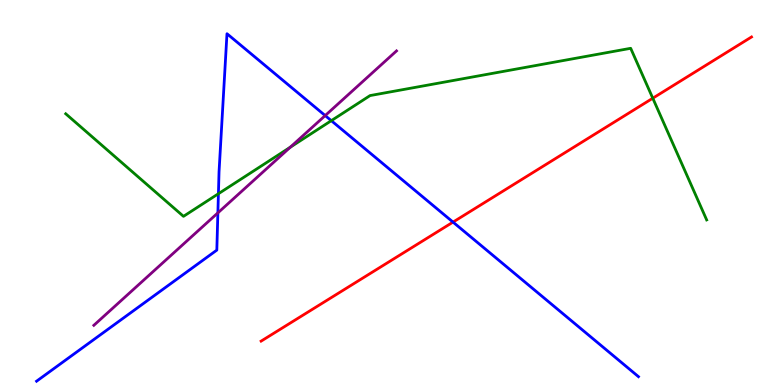[{'lines': ['blue', 'red'], 'intersections': [{'x': 5.85, 'y': 4.23}]}, {'lines': ['green', 'red'], 'intersections': [{'x': 8.42, 'y': 7.45}]}, {'lines': ['purple', 'red'], 'intersections': []}, {'lines': ['blue', 'green'], 'intersections': [{'x': 2.82, 'y': 4.97}, {'x': 4.27, 'y': 6.87}]}, {'lines': ['blue', 'purple'], 'intersections': [{'x': 2.81, 'y': 4.47}, {'x': 4.2, 'y': 7.0}]}, {'lines': ['green', 'purple'], 'intersections': [{'x': 3.75, 'y': 6.18}]}]